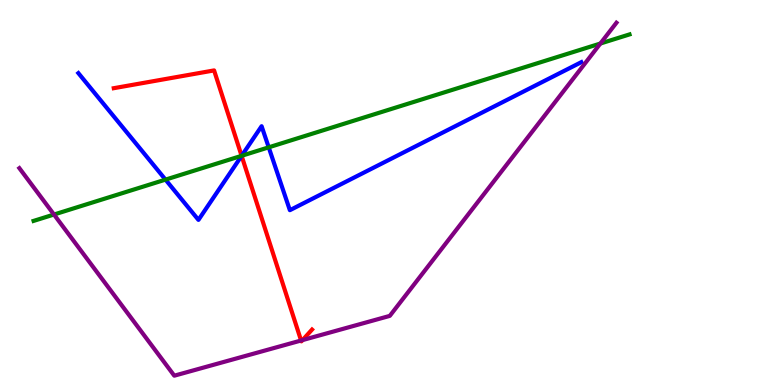[{'lines': ['blue', 'red'], 'intersections': [{'x': 3.12, 'y': 5.95}]}, {'lines': ['green', 'red'], 'intersections': [{'x': 3.12, 'y': 5.95}]}, {'lines': ['purple', 'red'], 'intersections': [{'x': 3.88, 'y': 1.16}, {'x': 3.9, 'y': 1.17}]}, {'lines': ['blue', 'green'], 'intersections': [{'x': 2.14, 'y': 5.33}, {'x': 3.12, 'y': 5.95}, {'x': 3.47, 'y': 6.17}]}, {'lines': ['blue', 'purple'], 'intersections': []}, {'lines': ['green', 'purple'], 'intersections': [{'x': 0.696, 'y': 4.43}, {'x': 7.75, 'y': 8.87}]}]